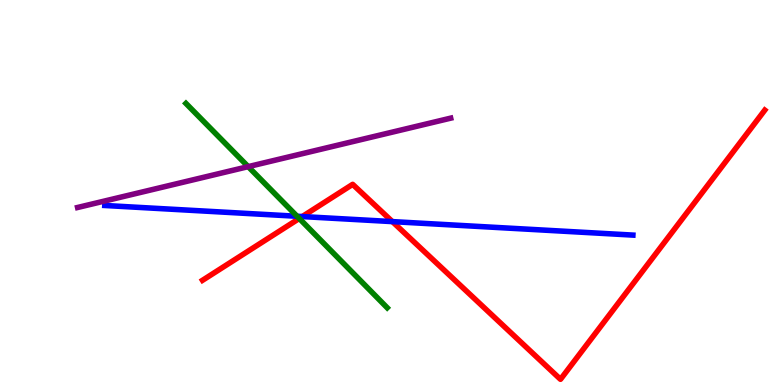[{'lines': ['blue', 'red'], 'intersections': [{'x': 3.9, 'y': 4.38}, {'x': 5.06, 'y': 4.24}]}, {'lines': ['green', 'red'], 'intersections': [{'x': 3.86, 'y': 4.33}]}, {'lines': ['purple', 'red'], 'intersections': []}, {'lines': ['blue', 'green'], 'intersections': [{'x': 3.83, 'y': 4.38}]}, {'lines': ['blue', 'purple'], 'intersections': []}, {'lines': ['green', 'purple'], 'intersections': [{'x': 3.2, 'y': 5.67}]}]